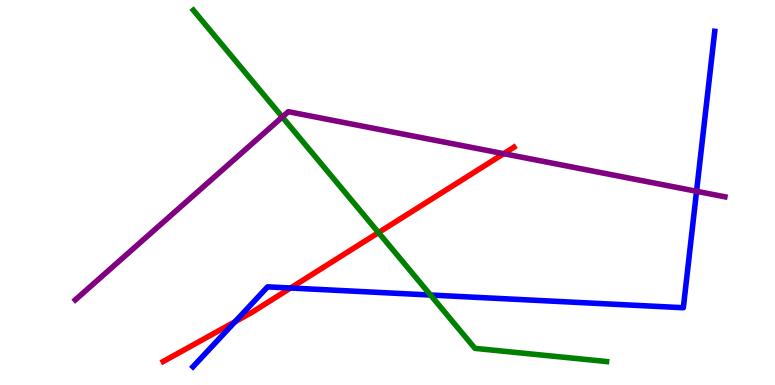[{'lines': ['blue', 'red'], 'intersections': [{'x': 3.03, 'y': 1.64}, {'x': 3.75, 'y': 2.52}]}, {'lines': ['green', 'red'], 'intersections': [{'x': 4.88, 'y': 3.96}]}, {'lines': ['purple', 'red'], 'intersections': [{'x': 6.5, 'y': 6.01}]}, {'lines': ['blue', 'green'], 'intersections': [{'x': 5.56, 'y': 2.34}]}, {'lines': ['blue', 'purple'], 'intersections': [{'x': 8.99, 'y': 5.03}]}, {'lines': ['green', 'purple'], 'intersections': [{'x': 3.64, 'y': 6.96}]}]